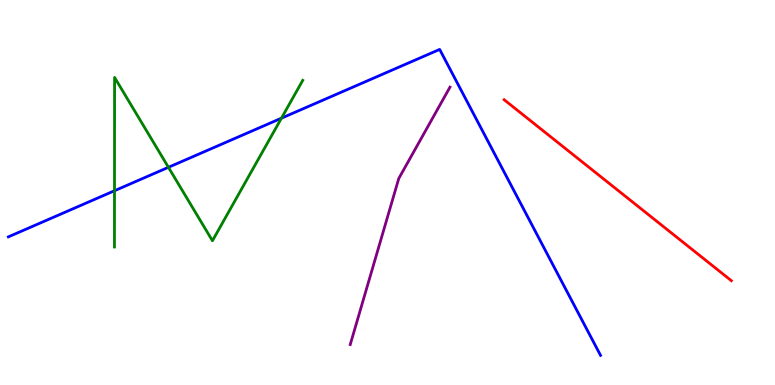[{'lines': ['blue', 'red'], 'intersections': []}, {'lines': ['green', 'red'], 'intersections': []}, {'lines': ['purple', 'red'], 'intersections': []}, {'lines': ['blue', 'green'], 'intersections': [{'x': 1.48, 'y': 5.05}, {'x': 2.17, 'y': 5.65}, {'x': 3.63, 'y': 6.93}]}, {'lines': ['blue', 'purple'], 'intersections': []}, {'lines': ['green', 'purple'], 'intersections': []}]